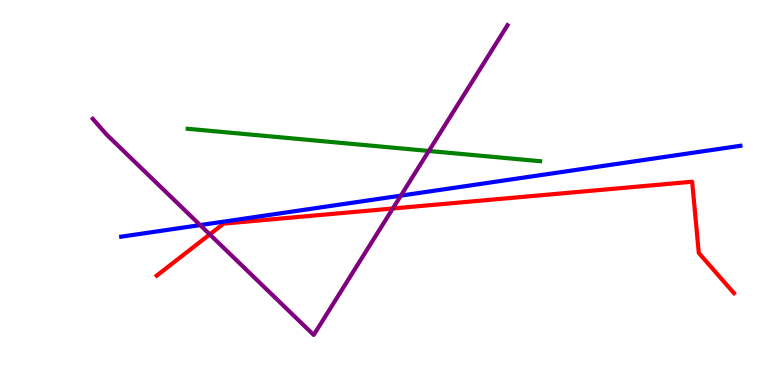[{'lines': ['blue', 'red'], 'intersections': []}, {'lines': ['green', 'red'], 'intersections': []}, {'lines': ['purple', 'red'], 'intersections': [{'x': 2.71, 'y': 3.91}, {'x': 5.07, 'y': 4.58}]}, {'lines': ['blue', 'green'], 'intersections': []}, {'lines': ['blue', 'purple'], 'intersections': [{'x': 2.58, 'y': 4.15}, {'x': 5.17, 'y': 4.92}]}, {'lines': ['green', 'purple'], 'intersections': [{'x': 5.53, 'y': 6.08}]}]